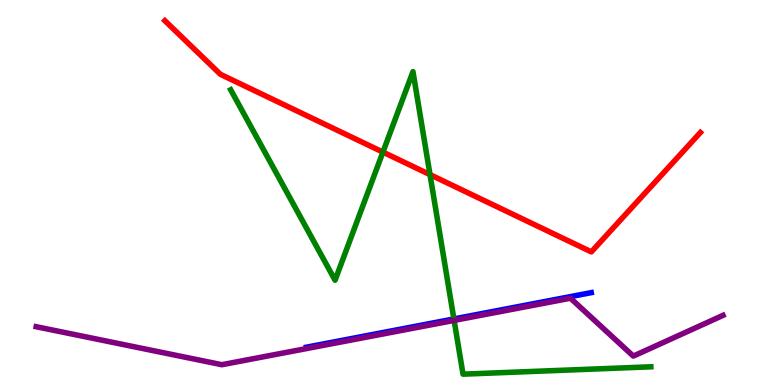[{'lines': ['blue', 'red'], 'intersections': []}, {'lines': ['green', 'red'], 'intersections': [{'x': 4.94, 'y': 6.05}, {'x': 5.55, 'y': 5.46}]}, {'lines': ['purple', 'red'], 'intersections': []}, {'lines': ['blue', 'green'], 'intersections': [{'x': 5.86, 'y': 1.72}]}, {'lines': ['blue', 'purple'], 'intersections': []}, {'lines': ['green', 'purple'], 'intersections': [{'x': 5.86, 'y': 1.68}]}]